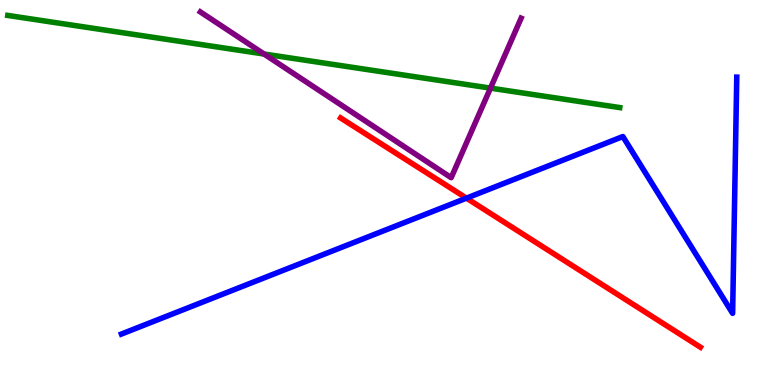[{'lines': ['blue', 'red'], 'intersections': [{'x': 6.02, 'y': 4.85}]}, {'lines': ['green', 'red'], 'intersections': []}, {'lines': ['purple', 'red'], 'intersections': []}, {'lines': ['blue', 'green'], 'intersections': []}, {'lines': ['blue', 'purple'], 'intersections': []}, {'lines': ['green', 'purple'], 'intersections': [{'x': 3.41, 'y': 8.6}, {'x': 6.33, 'y': 7.71}]}]